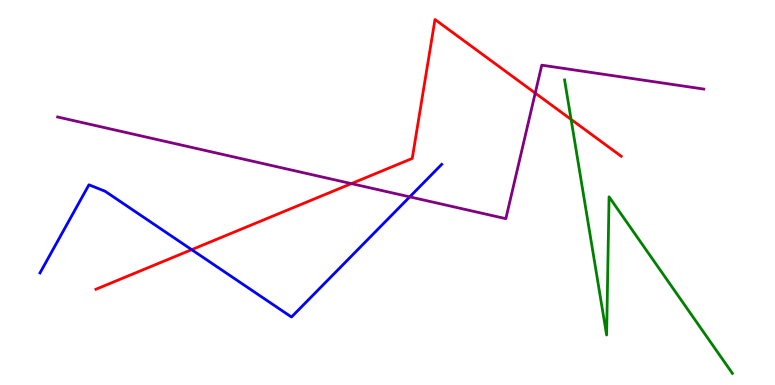[{'lines': ['blue', 'red'], 'intersections': [{'x': 2.47, 'y': 3.52}]}, {'lines': ['green', 'red'], 'intersections': [{'x': 7.37, 'y': 6.9}]}, {'lines': ['purple', 'red'], 'intersections': [{'x': 4.53, 'y': 5.23}, {'x': 6.91, 'y': 7.58}]}, {'lines': ['blue', 'green'], 'intersections': []}, {'lines': ['blue', 'purple'], 'intersections': [{'x': 5.29, 'y': 4.89}]}, {'lines': ['green', 'purple'], 'intersections': []}]